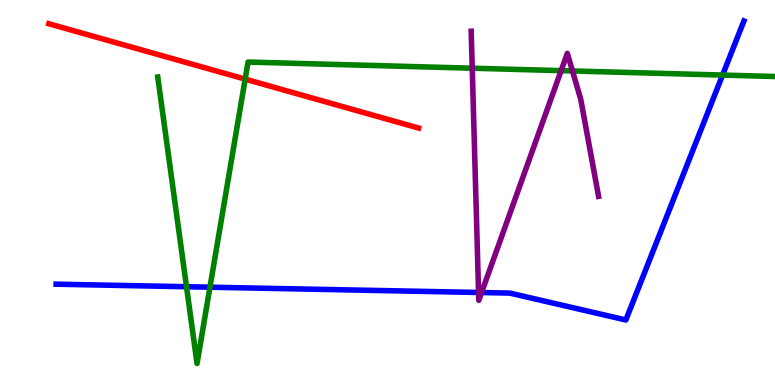[{'lines': ['blue', 'red'], 'intersections': []}, {'lines': ['green', 'red'], 'intersections': [{'x': 3.16, 'y': 7.94}]}, {'lines': ['purple', 'red'], 'intersections': []}, {'lines': ['blue', 'green'], 'intersections': [{'x': 2.41, 'y': 2.55}, {'x': 2.71, 'y': 2.54}, {'x': 9.32, 'y': 8.05}]}, {'lines': ['blue', 'purple'], 'intersections': [{'x': 6.18, 'y': 2.4}, {'x': 6.21, 'y': 2.4}]}, {'lines': ['green', 'purple'], 'intersections': [{'x': 6.09, 'y': 8.23}, {'x': 7.24, 'y': 8.17}, {'x': 7.39, 'y': 8.16}]}]